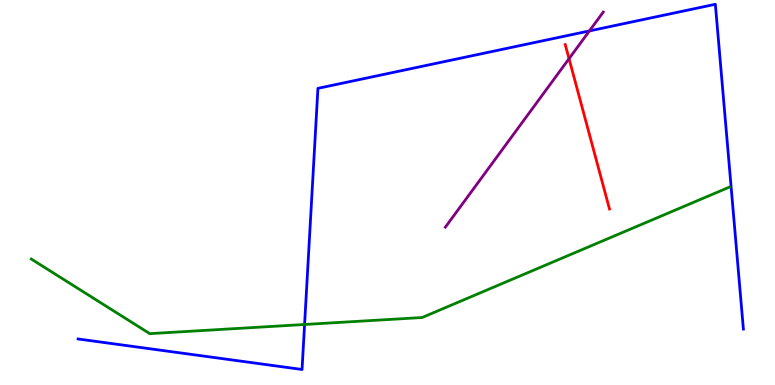[{'lines': ['blue', 'red'], 'intersections': []}, {'lines': ['green', 'red'], 'intersections': []}, {'lines': ['purple', 'red'], 'intersections': [{'x': 7.34, 'y': 8.48}]}, {'lines': ['blue', 'green'], 'intersections': [{'x': 3.93, 'y': 1.57}]}, {'lines': ['blue', 'purple'], 'intersections': [{'x': 7.61, 'y': 9.2}]}, {'lines': ['green', 'purple'], 'intersections': []}]